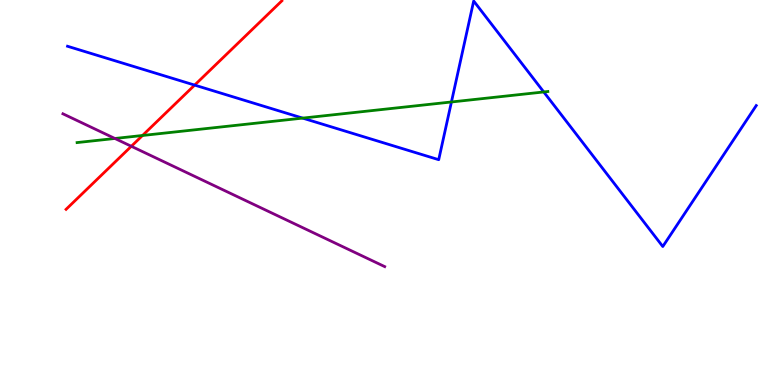[{'lines': ['blue', 'red'], 'intersections': [{'x': 2.51, 'y': 7.79}]}, {'lines': ['green', 'red'], 'intersections': [{'x': 1.84, 'y': 6.48}]}, {'lines': ['purple', 'red'], 'intersections': [{'x': 1.69, 'y': 6.2}]}, {'lines': ['blue', 'green'], 'intersections': [{'x': 3.91, 'y': 6.93}, {'x': 5.82, 'y': 7.35}, {'x': 7.02, 'y': 7.61}]}, {'lines': ['blue', 'purple'], 'intersections': []}, {'lines': ['green', 'purple'], 'intersections': [{'x': 1.48, 'y': 6.4}]}]